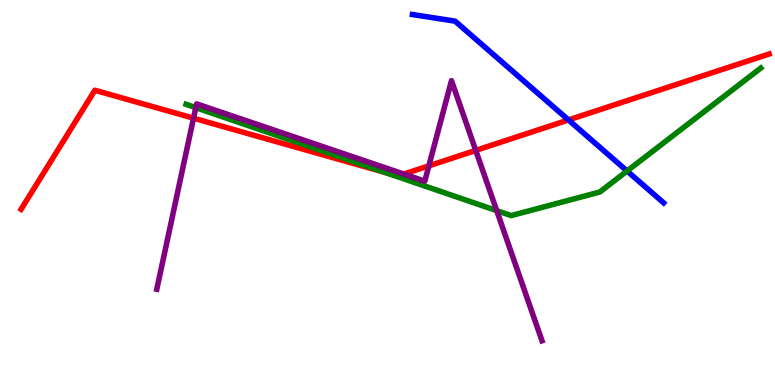[{'lines': ['blue', 'red'], 'intersections': [{'x': 7.34, 'y': 6.88}]}, {'lines': ['green', 'red'], 'intersections': [{'x': 4.97, 'y': 5.52}]}, {'lines': ['purple', 'red'], 'intersections': [{'x': 2.5, 'y': 6.93}, {'x': 5.21, 'y': 5.48}, {'x': 5.53, 'y': 5.69}, {'x': 6.14, 'y': 6.09}]}, {'lines': ['blue', 'green'], 'intersections': [{'x': 8.09, 'y': 5.56}]}, {'lines': ['blue', 'purple'], 'intersections': []}, {'lines': ['green', 'purple'], 'intersections': [{'x': 2.53, 'y': 7.2}, {'x': 6.41, 'y': 4.53}]}]